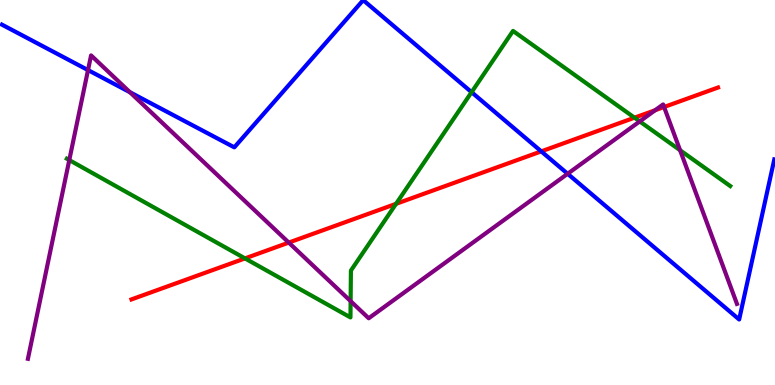[{'lines': ['blue', 'red'], 'intersections': [{'x': 6.98, 'y': 6.07}]}, {'lines': ['green', 'red'], 'intersections': [{'x': 3.16, 'y': 3.29}, {'x': 5.11, 'y': 4.71}, {'x': 8.19, 'y': 6.94}]}, {'lines': ['purple', 'red'], 'intersections': [{'x': 3.73, 'y': 3.7}, {'x': 8.45, 'y': 7.14}, {'x': 8.57, 'y': 7.22}]}, {'lines': ['blue', 'green'], 'intersections': [{'x': 6.08, 'y': 7.61}]}, {'lines': ['blue', 'purple'], 'intersections': [{'x': 1.14, 'y': 8.18}, {'x': 1.68, 'y': 7.6}, {'x': 7.32, 'y': 5.49}]}, {'lines': ['green', 'purple'], 'intersections': [{'x': 0.894, 'y': 5.84}, {'x': 4.52, 'y': 2.18}, {'x': 8.25, 'y': 6.85}, {'x': 8.78, 'y': 6.1}]}]